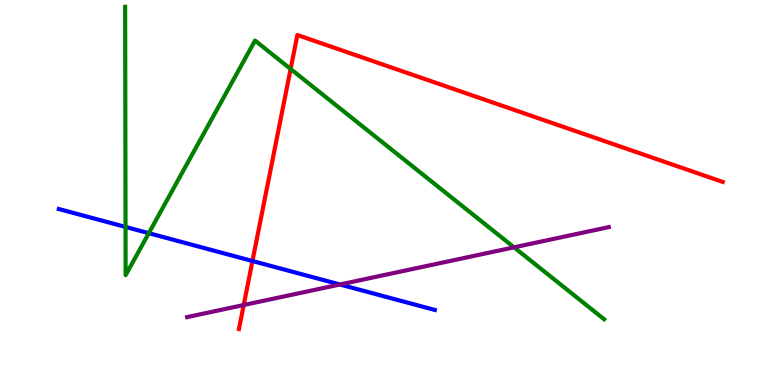[{'lines': ['blue', 'red'], 'intersections': [{'x': 3.26, 'y': 3.22}]}, {'lines': ['green', 'red'], 'intersections': [{'x': 3.75, 'y': 8.21}]}, {'lines': ['purple', 'red'], 'intersections': [{'x': 3.14, 'y': 2.08}]}, {'lines': ['blue', 'green'], 'intersections': [{'x': 1.62, 'y': 4.11}, {'x': 1.92, 'y': 3.94}]}, {'lines': ['blue', 'purple'], 'intersections': [{'x': 4.39, 'y': 2.61}]}, {'lines': ['green', 'purple'], 'intersections': [{'x': 6.63, 'y': 3.58}]}]